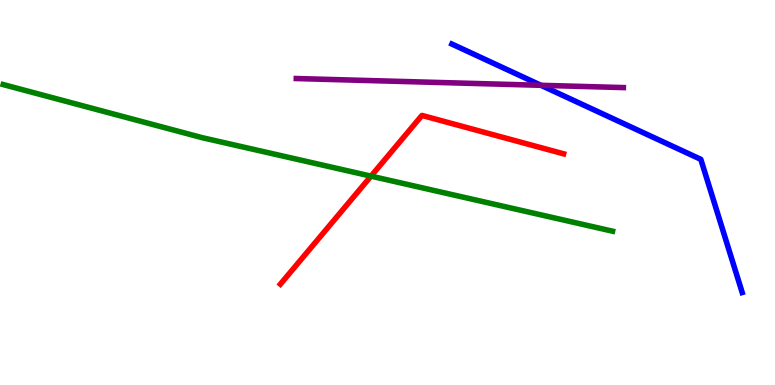[{'lines': ['blue', 'red'], 'intersections': []}, {'lines': ['green', 'red'], 'intersections': [{'x': 4.79, 'y': 5.42}]}, {'lines': ['purple', 'red'], 'intersections': []}, {'lines': ['blue', 'green'], 'intersections': []}, {'lines': ['blue', 'purple'], 'intersections': [{'x': 6.98, 'y': 7.78}]}, {'lines': ['green', 'purple'], 'intersections': []}]